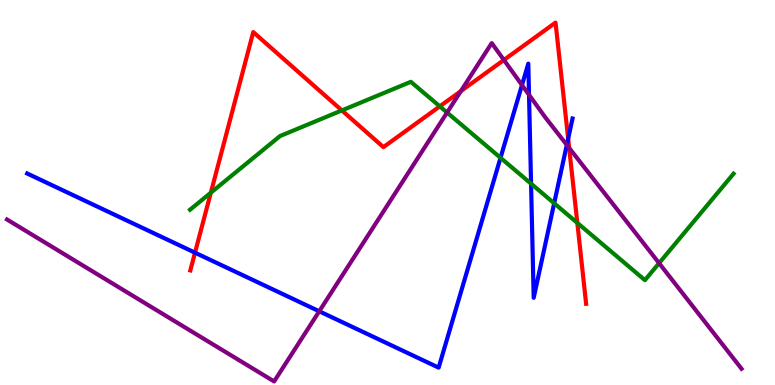[{'lines': ['blue', 'red'], 'intersections': [{'x': 2.52, 'y': 3.44}, {'x': 7.33, 'y': 6.4}]}, {'lines': ['green', 'red'], 'intersections': [{'x': 2.72, 'y': 4.99}, {'x': 4.41, 'y': 7.13}, {'x': 5.67, 'y': 7.24}, {'x': 7.45, 'y': 4.21}]}, {'lines': ['purple', 'red'], 'intersections': [{'x': 5.95, 'y': 7.63}, {'x': 6.5, 'y': 8.44}, {'x': 7.34, 'y': 6.16}]}, {'lines': ['blue', 'green'], 'intersections': [{'x': 6.46, 'y': 5.9}, {'x': 6.85, 'y': 5.23}, {'x': 7.15, 'y': 4.72}]}, {'lines': ['blue', 'purple'], 'intersections': [{'x': 4.12, 'y': 1.91}, {'x': 6.74, 'y': 7.79}, {'x': 6.83, 'y': 7.54}, {'x': 7.31, 'y': 6.24}]}, {'lines': ['green', 'purple'], 'intersections': [{'x': 5.77, 'y': 7.08}, {'x': 8.5, 'y': 3.16}]}]